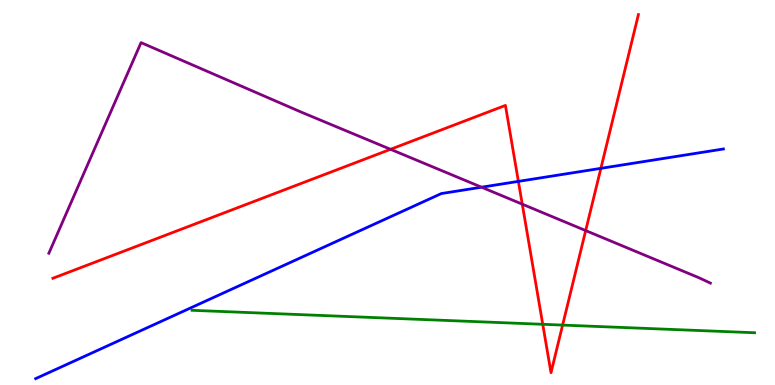[{'lines': ['blue', 'red'], 'intersections': [{'x': 6.69, 'y': 5.29}, {'x': 7.75, 'y': 5.63}]}, {'lines': ['green', 'red'], 'intersections': [{'x': 7.0, 'y': 1.58}, {'x': 7.26, 'y': 1.56}]}, {'lines': ['purple', 'red'], 'intersections': [{'x': 5.04, 'y': 6.12}, {'x': 6.74, 'y': 4.7}, {'x': 7.56, 'y': 4.01}]}, {'lines': ['blue', 'green'], 'intersections': []}, {'lines': ['blue', 'purple'], 'intersections': [{'x': 6.21, 'y': 5.14}]}, {'lines': ['green', 'purple'], 'intersections': []}]